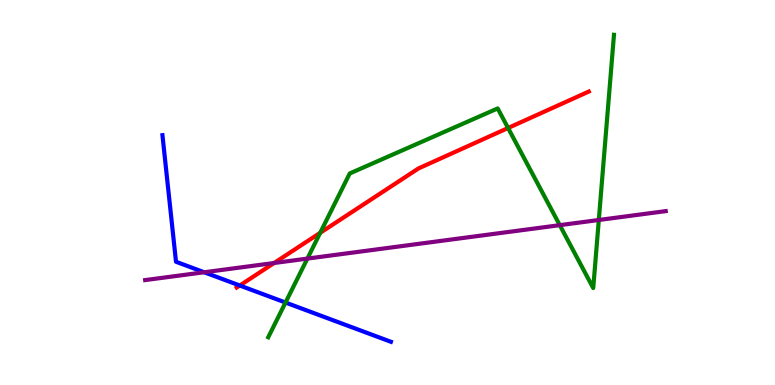[{'lines': ['blue', 'red'], 'intersections': [{'x': 3.09, 'y': 2.58}]}, {'lines': ['green', 'red'], 'intersections': [{'x': 4.13, 'y': 3.95}, {'x': 6.56, 'y': 6.68}]}, {'lines': ['purple', 'red'], 'intersections': [{'x': 3.54, 'y': 3.17}]}, {'lines': ['blue', 'green'], 'intersections': [{'x': 3.68, 'y': 2.14}]}, {'lines': ['blue', 'purple'], 'intersections': [{'x': 2.63, 'y': 2.93}]}, {'lines': ['green', 'purple'], 'intersections': [{'x': 3.97, 'y': 3.28}, {'x': 7.22, 'y': 4.15}, {'x': 7.73, 'y': 4.29}]}]